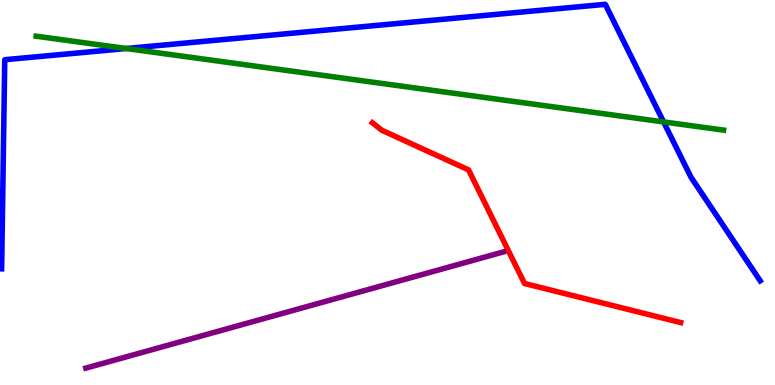[{'lines': ['blue', 'red'], 'intersections': []}, {'lines': ['green', 'red'], 'intersections': []}, {'lines': ['purple', 'red'], 'intersections': []}, {'lines': ['blue', 'green'], 'intersections': [{'x': 1.63, 'y': 8.74}, {'x': 8.56, 'y': 6.83}]}, {'lines': ['blue', 'purple'], 'intersections': []}, {'lines': ['green', 'purple'], 'intersections': []}]